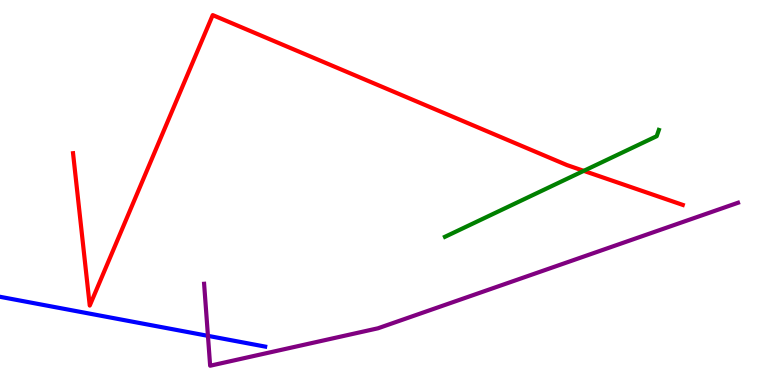[{'lines': ['blue', 'red'], 'intersections': []}, {'lines': ['green', 'red'], 'intersections': [{'x': 7.53, 'y': 5.56}]}, {'lines': ['purple', 'red'], 'intersections': []}, {'lines': ['blue', 'green'], 'intersections': []}, {'lines': ['blue', 'purple'], 'intersections': [{'x': 2.68, 'y': 1.28}]}, {'lines': ['green', 'purple'], 'intersections': []}]